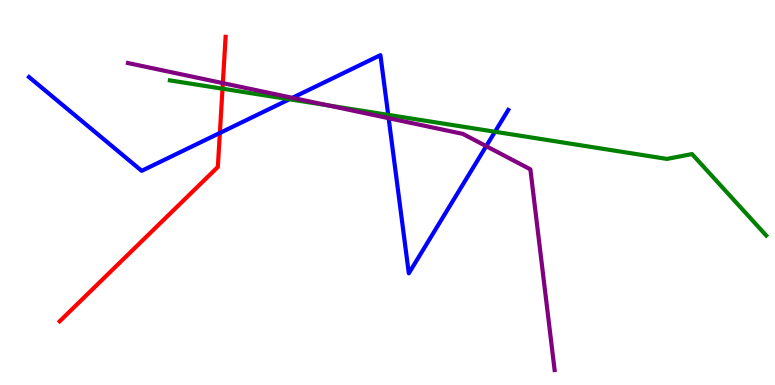[{'lines': ['blue', 'red'], 'intersections': [{'x': 2.84, 'y': 6.55}]}, {'lines': ['green', 'red'], 'intersections': [{'x': 2.87, 'y': 7.7}]}, {'lines': ['purple', 'red'], 'intersections': [{'x': 2.88, 'y': 7.84}]}, {'lines': ['blue', 'green'], 'intersections': [{'x': 3.73, 'y': 7.42}, {'x': 5.01, 'y': 7.02}, {'x': 6.39, 'y': 6.58}]}, {'lines': ['blue', 'purple'], 'intersections': [{'x': 3.77, 'y': 7.46}, {'x': 5.01, 'y': 6.93}, {'x': 6.27, 'y': 6.2}]}, {'lines': ['green', 'purple'], 'intersections': [{'x': 4.23, 'y': 7.26}]}]